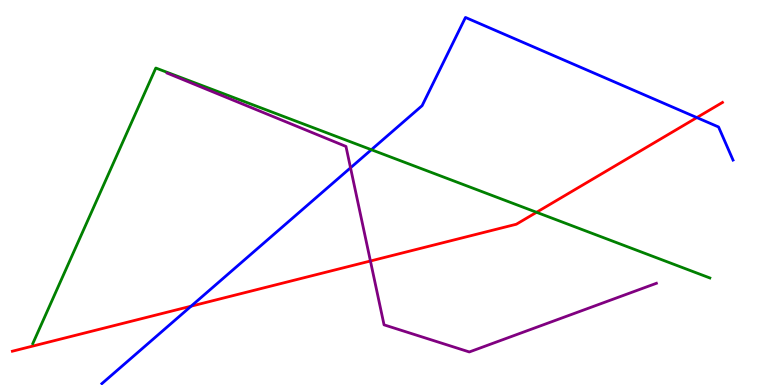[{'lines': ['blue', 'red'], 'intersections': [{'x': 2.47, 'y': 2.05}, {'x': 8.99, 'y': 6.95}]}, {'lines': ['green', 'red'], 'intersections': [{'x': 6.92, 'y': 4.49}]}, {'lines': ['purple', 'red'], 'intersections': [{'x': 4.78, 'y': 3.22}]}, {'lines': ['blue', 'green'], 'intersections': [{'x': 4.79, 'y': 6.11}]}, {'lines': ['blue', 'purple'], 'intersections': [{'x': 4.52, 'y': 5.64}]}, {'lines': ['green', 'purple'], 'intersections': []}]